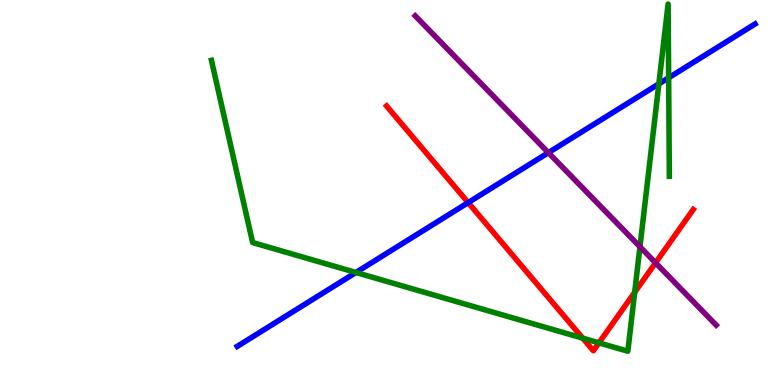[{'lines': ['blue', 'red'], 'intersections': [{'x': 6.04, 'y': 4.74}]}, {'lines': ['green', 'red'], 'intersections': [{'x': 7.52, 'y': 1.22}, {'x': 7.73, 'y': 1.09}, {'x': 8.19, 'y': 2.41}]}, {'lines': ['purple', 'red'], 'intersections': [{'x': 8.46, 'y': 3.17}]}, {'lines': ['blue', 'green'], 'intersections': [{'x': 4.59, 'y': 2.92}, {'x': 8.5, 'y': 7.82}, {'x': 8.63, 'y': 7.98}]}, {'lines': ['blue', 'purple'], 'intersections': [{'x': 7.08, 'y': 6.03}]}, {'lines': ['green', 'purple'], 'intersections': [{'x': 8.26, 'y': 3.59}]}]